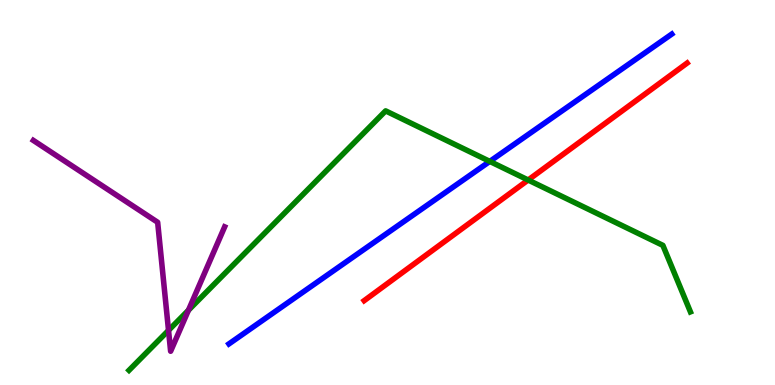[{'lines': ['blue', 'red'], 'intersections': []}, {'lines': ['green', 'red'], 'intersections': [{'x': 6.81, 'y': 5.32}]}, {'lines': ['purple', 'red'], 'intersections': []}, {'lines': ['blue', 'green'], 'intersections': [{'x': 6.32, 'y': 5.81}]}, {'lines': ['blue', 'purple'], 'intersections': []}, {'lines': ['green', 'purple'], 'intersections': [{'x': 2.17, 'y': 1.42}, {'x': 2.43, 'y': 1.94}]}]